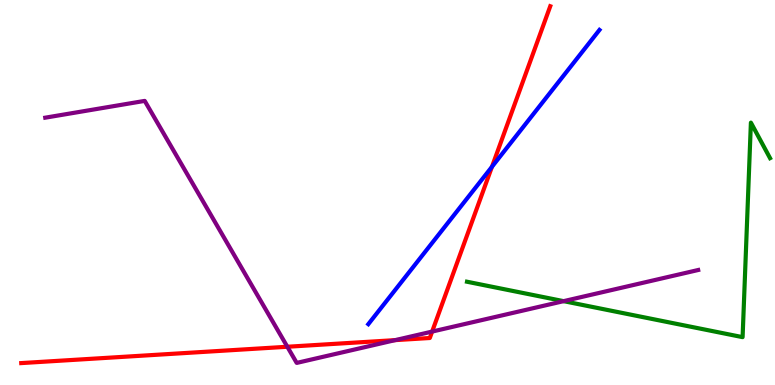[{'lines': ['blue', 'red'], 'intersections': [{'x': 6.35, 'y': 5.67}]}, {'lines': ['green', 'red'], 'intersections': []}, {'lines': ['purple', 'red'], 'intersections': [{'x': 3.71, 'y': 0.993}, {'x': 5.1, 'y': 1.17}, {'x': 5.58, 'y': 1.39}]}, {'lines': ['blue', 'green'], 'intersections': []}, {'lines': ['blue', 'purple'], 'intersections': []}, {'lines': ['green', 'purple'], 'intersections': [{'x': 7.27, 'y': 2.18}]}]